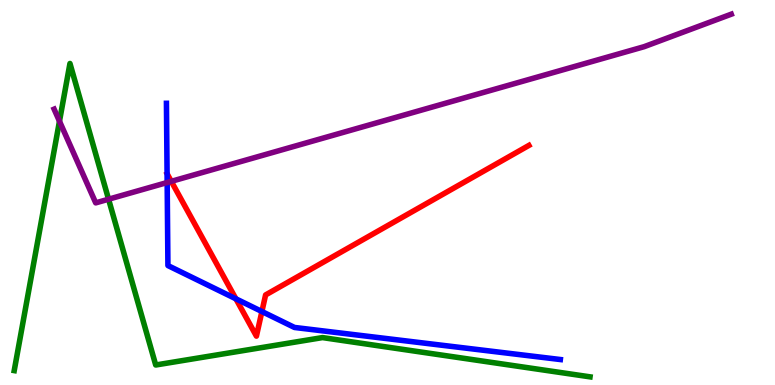[{'lines': ['blue', 'red'], 'intersections': [{'x': 3.04, 'y': 2.24}, {'x': 3.38, 'y': 1.91}]}, {'lines': ['green', 'red'], 'intersections': []}, {'lines': ['purple', 'red'], 'intersections': [{'x': 2.21, 'y': 5.29}]}, {'lines': ['blue', 'green'], 'intersections': []}, {'lines': ['blue', 'purple'], 'intersections': [{'x': 2.16, 'y': 5.26}]}, {'lines': ['green', 'purple'], 'intersections': [{'x': 0.767, 'y': 6.85}, {'x': 1.4, 'y': 4.83}]}]